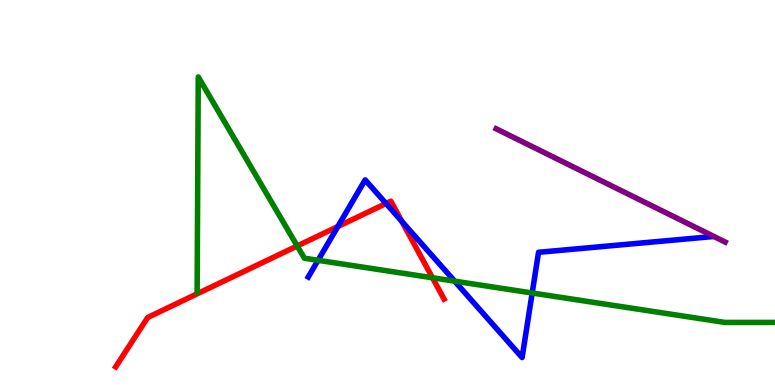[{'lines': ['blue', 'red'], 'intersections': [{'x': 4.36, 'y': 4.12}, {'x': 4.98, 'y': 4.71}, {'x': 5.19, 'y': 4.25}]}, {'lines': ['green', 'red'], 'intersections': [{'x': 3.84, 'y': 3.61}, {'x': 5.58, 'y': 2.79}]}, {'lines': ['purple', 'red'], 'intersections': []}, {'lines': ['blue', 'green'], 'intersections': [{'x': 4.1, 'y': 3.24}, {'x': 5.87, 'y': 2.7}, {'x': 6.87, 'y': 2.39}]}, {'lines': ['blue', 'purple'], 'intersections': []}, {'lines': ['green', 'purple'], 'intersections': []}]